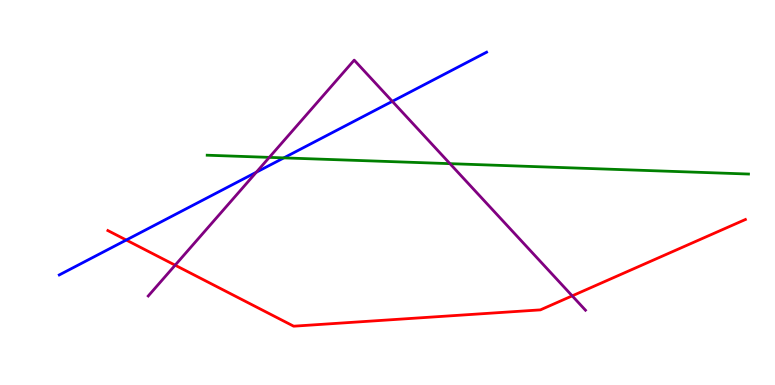[{'lines': ['blue', 'red'], 'intersections': [{'x': 1.63, 'y': 3.77}]}, {'lines': ['green', 'red'], 'intersections': []}, {'lines': ['purple', 'red'], 'intersections': [{'x': 2.26, 'y': 3.11}, {'x': 7.38, 'y': 2.32}]}, {'lines': ['blue', 'green'], 'intersections': [{'x': 3.66, 'y': 5.9}]}, {'lines': ['blue', 'purple'], 'intersections': [{'x': 3.31, 'y': 5.53}, {'x': 5.06, 'y': 7.37}]}, {'lines': ['green', 'purple'], 'intersections': [{'x': 3.47, 'y': 5.91}, {'x': 5.81, 'y': 5.75}]}]